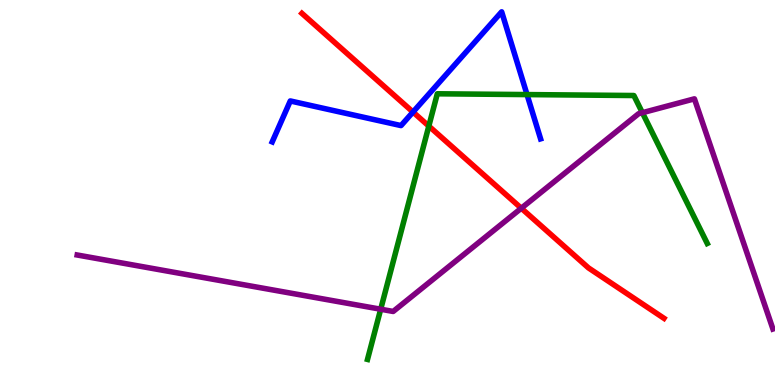[{'lines': ['blue', 'red'], 'intersections': [{'x': 5.33, 'y': 7.09}]}, {'lines': ['green', 'red'], 'intersections': [{'x': 5.53, 'y': 6.72}]}, {'lines': ['purple', 'red'], 'intersections': [{'x': 6.73, 'y': 4.59}]}, {'lines': ['blue', 'green'], 'intersections': [{'x': 6.8, 'y': 7.54}]}, {'lines': ['blue', 'purple'], 'intersections': []}, {'lines': ['green', 'purple'], 'intersections': [{'x': 4.91, 'y': 1.97}, {'x': 8.29, 'y': 7.07}]}]